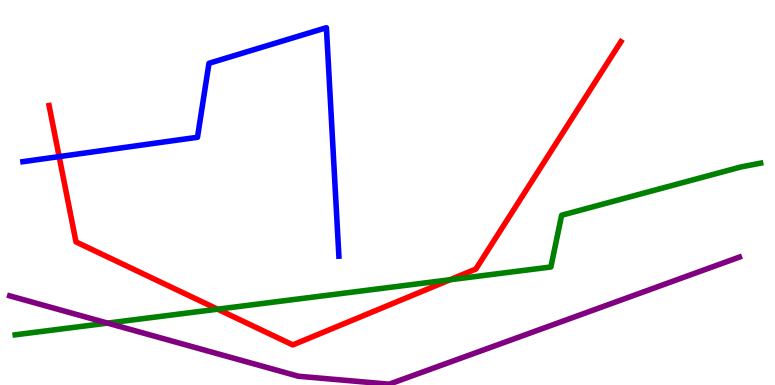[{'lines': ['blue', 'red'], 'intersections': [{'x': 0.763, 'y': 5.93}]}, {'lines': ['green', 'red'], 'intersections': [{'x': 2.81, 'y': 1.97}, {'x': 5.81, 'y': 2.73}]}, {'lines': ['purple', 'red'], 'intersections': []}, {'lines': ['blue', 'green'], 'intersections': []}, {'lines': ['blue', 'purple'], 'intersections': []}, {'lines': ['green', 'purple'], 'intersections': [{'x': 1.39, 'y': 1.61}]}]